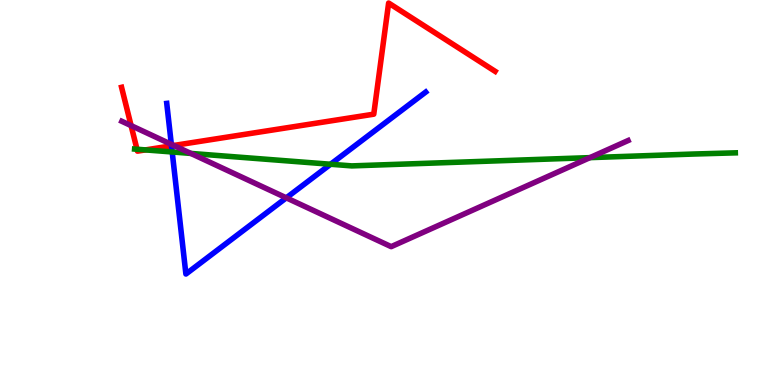[{'lines': ['blue', 'red'], 'intersections': [{'x': 2.21, 'y': 6.21}]}, {'lines': ['green', 'red'], 'intersections': [{'x': 1.77, 'y': 6.12}, {'x': 1.88, 'y': 6.11}]}, {'lines': ['purple', 'red'], 'intersections': [{'x': 1.69, 'y': 6.74}, {'x': 2.24, 'y': 6.22}]}, {'lines': ['blue', 'green'], 'intersections': [{'x': 2.22, 'y': 6.05}, {'x': 4.27, 'y': 5.73}]}, {'lines': ['blue', 'purple'], 'intersections': [{'x': 2.21, 'y': 6.25}, {'x': 3.69, 'y': 4.86}]}, {'lines': ['green', 'purple'], 'intersections': [{'x': 2.46, 'y': 6.01}, {'x': 7.61, 'y': 5.91}]}]